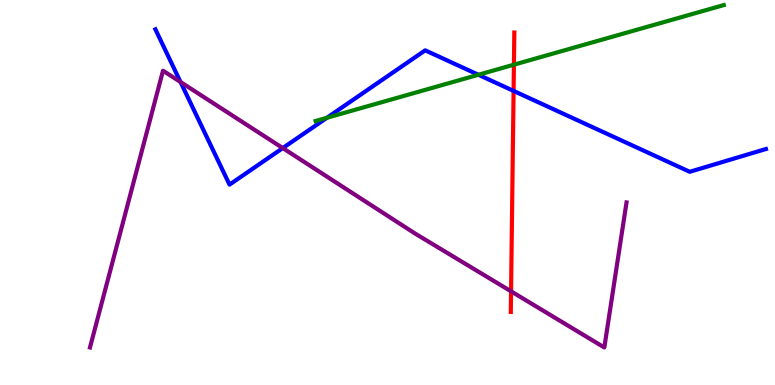[{'lines': ['blue', 'red'], 'intersections': [{'x': 6.63, 'y': 7.64}]}, {'lines': ['green', 'red'], 'intersections': [{'x': 6.63, 'y': 8.32}]}, {'lines': ['purple', 'red'], 'intersections': [{'x': 6.59, 'y': 2.43}]}, {'lines': ['blue', 'green'], 'intersections': [{'x': 4.22, 'y': 6.94}, {'x': 6.17, 'y': 8.06}]}, {'lines': ['blue', 'purple'], 'intersections': [{'x': 2.33, 'y': 7.87}, {'x': 3.65, 'y': 6.15}]}, {'lines': ['green', 'purple'], 'intersections': []}]